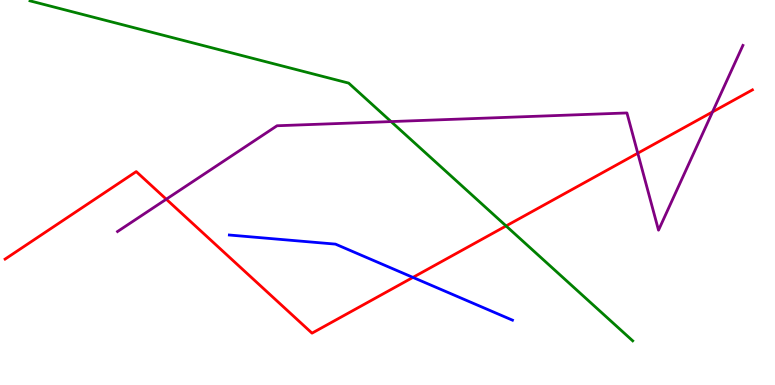[{'lines': ['blue', 'red'], 'intersections': [{'x': 5.33, 'y': 2.79}]}, {'lines': ['green', 'red'], 'intersections': [{'x': 6.53, 'y': 4.13}]}, {'lines': ['purple', 'red'], 'intersections': [{'x': 2.15, 'y': 4.83}, {'x': 8.23, 'y': 6.02}, {'x': 9.19, 'y': 7.09}]}, {'lines': ['blue', 'green'], 'intersections': []}, {'lines': ['blue', 'purple'], 'intersections': []}, {'lines': ['green', 'purple'], 'intersections': [{'x': 5.05, 'y': 6.84}]}]